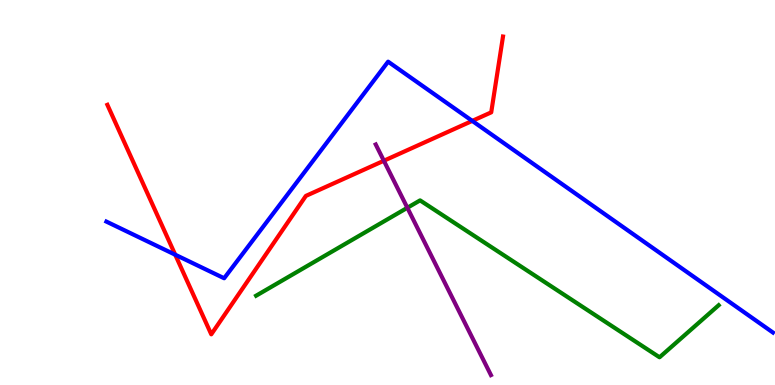[{'lines': ['blue', 'red'], 'intersections': [{'x': 2.26, 'y': 3.38}, {'x': 6.09, 'y': 6.86}]}, {'lines': ['green', 'red'], 'intersections': []}, {'lines': ['purple', 'red'], 'intersections': [{'x': 4.95, 'y': 5.82}]}, {'lines': ['blue', 'green'], 'intersections': []}, {'lines': ['blue', 'purple'], 'intersections': []}, {'lines': ['green', 'purple'], 'intersections': [{'x': 5.26, 'y': 4.6}]}]